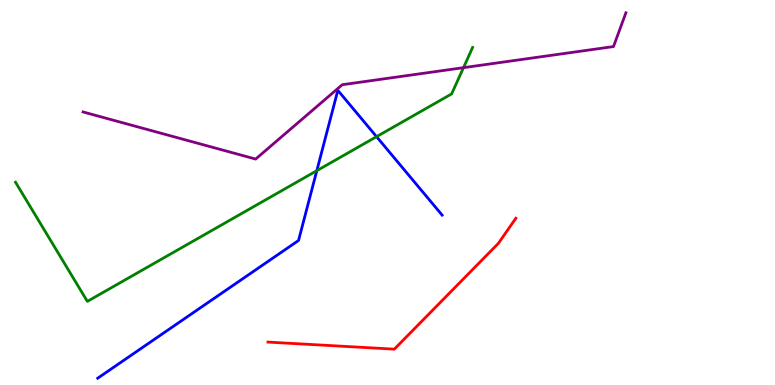[{'lines': ['blue', 'red'], 'intersections': []}, {'lines': ['green', 'red'], 'intersections': []}, {'lines': ['purple', 'red'], 'intersections': []}, {'lines': ['blue', 'green'], 'intersections': [{'x': 4.09, 'y': 5.57}, {'x': 4.86, 'y': 6.45}]}, {'lines': ['blue', 'purple'], 'intersections': []}, {'lines': ['green', 'purple'], 'intersections': [{'x': 5.98, 'y': 8.24}]}]